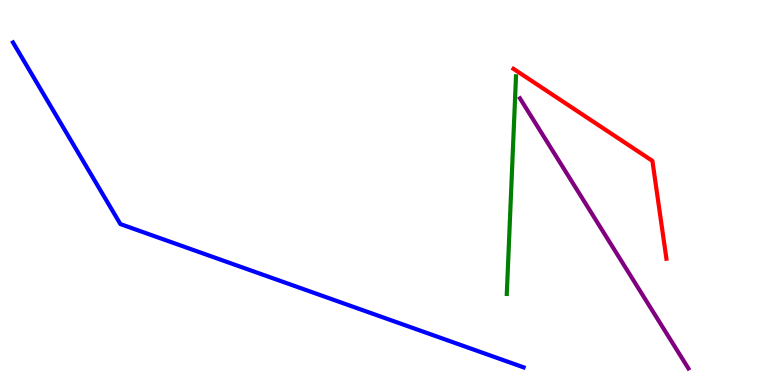[{'lines': ['blue', 'red'], 'intersections': []}, {'lines': ['green', 'red'], 'intersections': []}, {'lines': ['purple', 'red'], 'intersections': []}, {'lines': ['blue', 'green'], 'intersections': []}, {'lines': ['blue', 'purple'], 'intersections': []}, {'lines': ['green', 'purple'], 'intersections': []}]